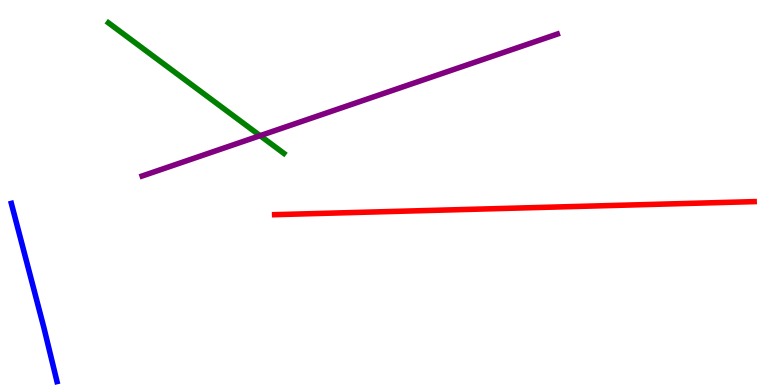[{'lines': ['blue', 'red'], 'intersections': []}, {'lines': ['green', 'red'], 'intersections': []}, {'lines': ['purple', 'red'], 'intersections': []}, {'lines': ['blue', 'green'], 'intersections': []}, {'lines': ['blue', 'purple'], 'intersections': []}, {'lines': ['green', 'purple'], 'intersections': [{'x': 3.36, 'y': 6.48}]}]